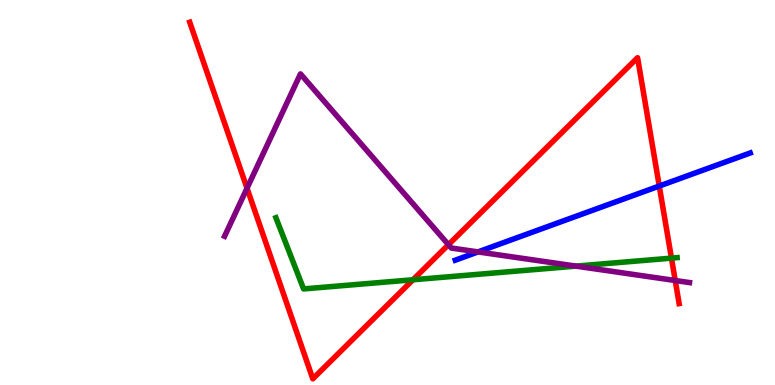[{'lines': ['blue', 'red'], 'intersections': [{'x': 8.51, 'y': 5.17}]}, {'lines': ['green', 'red'], 'intersections': [{'x': 5.33, 'y': 2.73}, {'x': 8.66, 'y': 3.3}]}, {'lines': ['purple', 'red'], 'intersections': [{'x': 3.19, 'y': 5.11}, {'x': 5.79, 'y': 3.64}, {'x': 8.71, 'y': 2.71}]}, {'lines': ['blue', 'green'], 'intersections': []}, {'lines': ['blue', 'purple'], 'intersections': [{'x': 6.17, 'y': 3.46}]}, {'lines': ['green', 'purple'], 'intersections': [{'x': 7.43, 'y': 3.09}]}]